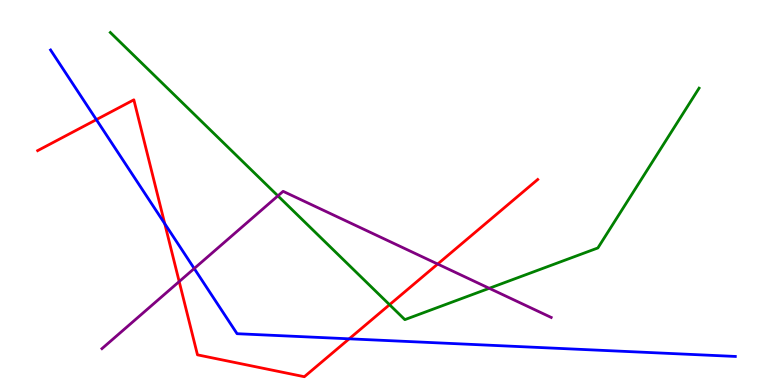[{'lines': ['blue', 'red'], 'intersections': [{'x': 1.24, 'y': 6.89}, {'x': 2.13, 'y': 4.19}, {'x': 4.51, 'y': 1.2}]}, {'lines': ['green', 'red'], 'intersections': [{'x': 5.03, 'y': 2.09}]}, {'lines': ['purple', 'red'], 'intersections': [{'x': 2.31, 'y': 2.69}, {'x': 5.65, 'y': 3.14}]}, {'lines': ['blue', 'green'], 'intersections': []}, {'lines': ['blue', 'purple'], 'intersections': [{'x': 2.51, 'y': 3.03}]}, {'lines': ['green', 'purple'], 'intersections': [{'x': 3.59, 'y': 4.91}, {'x': 6.31, 'y': 2.51}]}]